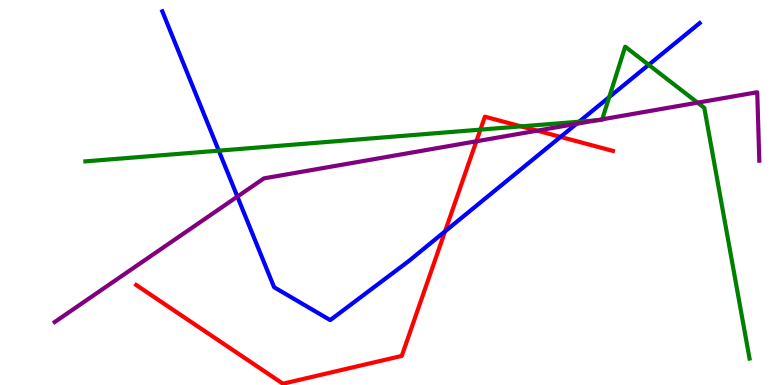[{'lines': ['blue', 'red'], 'intersections': [{'x': 5.74, 'y': 3.99}, {'x': 7.23, 'y': 6.44}]}, {'lines': ['green', 'red'], 'intersections': [{'x': 6.2, 'y': 6.63}, {'x': 6.72, 'y': 6.72}]}, {'lines': ['purple', 'red'], 'intersections': [{'x': 6.15, 'y': 6.33}, {'x': 6.93, 'y': 6.61}]}, {'lines': ['blue', 'green'], 'intersections': [{'x': 2.82, 'y': 6.09}, {'x': 7.47, 'y': 6.84}, {'x': 7.86, 'y': 7.48}, {'x': 8.37, 'y': 8.32}]}, {'lines': ['blue', 'purple'], 'intersections': [{'x': 3.06, 'y': 4.89}, {'x': 7.44, 'y': 6.78}]}, {'lines': ['green', 'purple'], 'intersections': [{'x': 7.7, 'y': 6.87}, {'x': 7.77, 'y': 6.9}, {'x': 9.0, 'y': 7.33}]}]